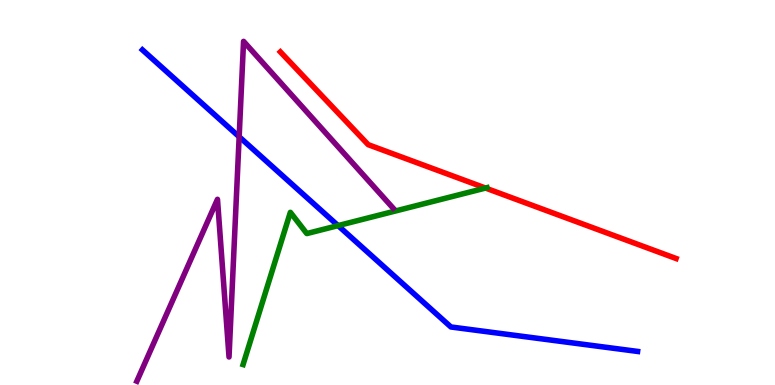[{'lines': ['blue', 'red'], 'intersections': []}, {'lines': ['green', 'red'], 'intersections': [{'x': 6.26, 'y': 5.12}]}, {'lines': ['purple', 'red'], 'intersections': []}, {'lines': ['blue', 'green'], 'intersections': [{'x': 4.36, 'y': 4.14}]}, {'lines': ['blue', 'purple'], 'intersections': [{'x': 3.09, 'y': 6.45}]}, {'lines': ['green', 'purple'], 'intersections': []}]